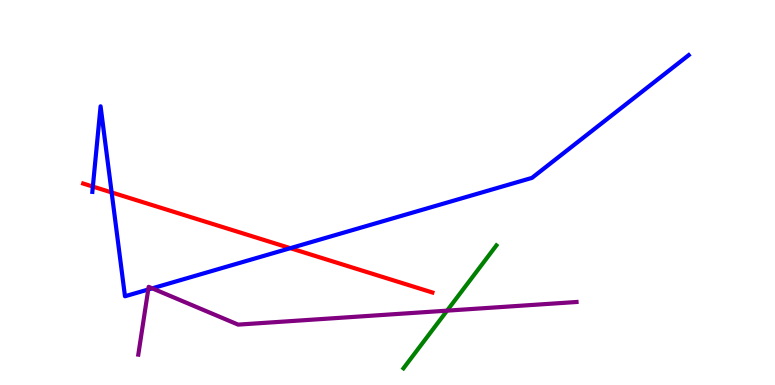[{'lines': ['blue', 'red'], 'intersections': [{'x': 1.2, 'y': 5.15}, {'x': 1.44, 'y': 5.0}, {'x': 3.75, 'y': 3.55}]}, {'lines': ['green', 'red'], 'intersections': []}, {'lines': ['purple', 'red'], 'intersections': []}, {'lines': ['blue', 'green'], 'intersections': []}, {'lines': ['blue', 'purple'], 'intersections': [{'x': 1.91, 'y': 2.48}, {'x': 1.96, 'y': 2.51}]}, {'lines': ['green', 'purple'], 'intersections': [{'x': 5.77, 'y': 1.93}]}]